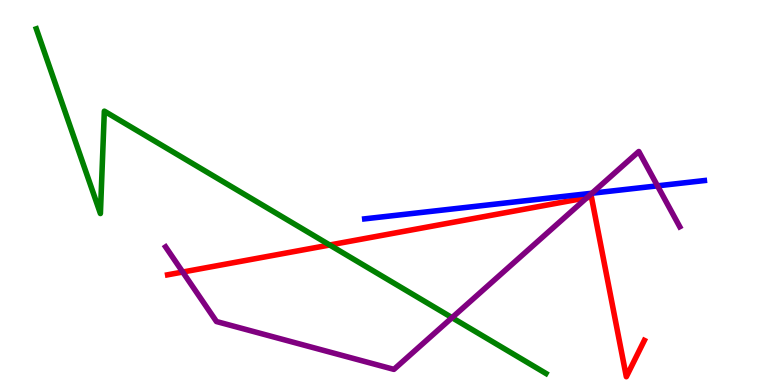[{'lines': ['blue', 'red'], 'intersections': []}, {'lines': ['green', 'red'], 'intersections': [{'x': 4.25, 'y': 3.64}]}, {'lines': ['purple', 'red'], 'intersections': [{'x': 2.36, 'y': 2.93}, {'x': 7.57, 'y': 4.86}]}, {'lines': ['blue', 'green'], 'intersections': []}, {'lines': ['blue', 'purple'], 'intersections': [{'x': 7.64, 'y': 4.98}, {'x': 8.48, 'y': 5.17}]}, {'lines': ['green', 'purple'], 'intersections': [{'x': 5.83, 'y': 1.75}]}]